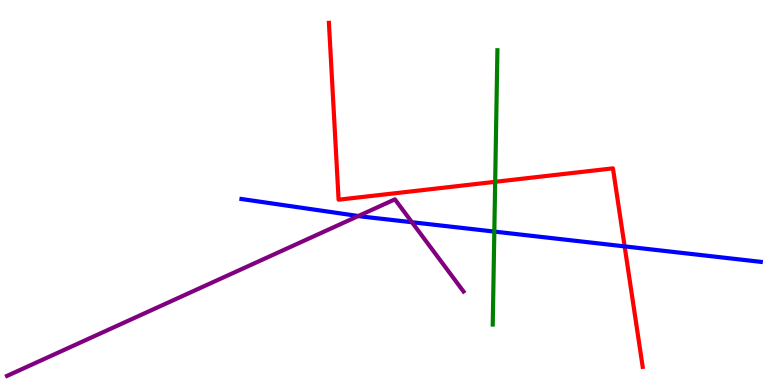[{'lines': ['blue', 'red'], 'intersections': [{'x': 8.06, 'y': 3.6}]}, {'lines': ['green', 'red'], 'intersections': [{'x': 6.39, 'y': 5.28}]}, {'lines': ['purple', 'red'], 'intersections': []}, {'lines': ['blue', 'green'], 'intersections': [{'x': 6.38, 'y': 3.98}]}, {'lines': ['blue', 'purple'], 'intersections': [{'x': 4.62, 'y': 4.39}, {'x': 5.32, 'y': 4.23}]}, {'lines': ['green', 'purple'], 'intersections': []}]